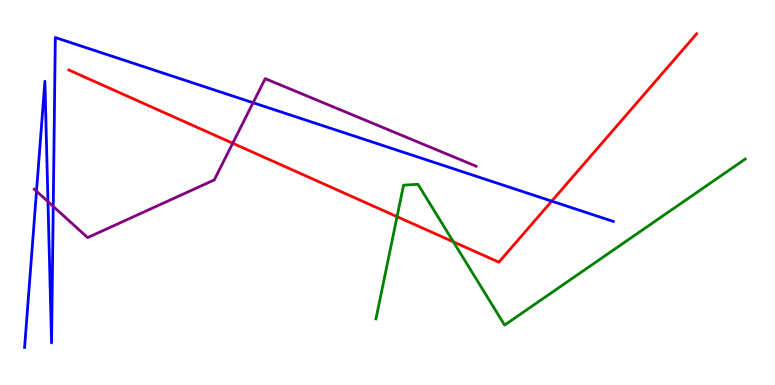[{'lines': ['blue', 'red'], 'intersections': [{'x': 7.12, 'y': 4.78}]}, {'lines': ['green', 'red'], 'intersections': [{'x': 5.12, 'y': 4.37}, {'x': 5.85, 'y': 3.72}]}, {'lines': ['purple', 'red'], 'intersections': [{'x': 3.0, 'y': 6.28}]}, {'lines': ['blue', 'green'], 'intersections': []}, {'lines': ['blue', 'purple'], 'intersections': [{'x': 0.471, 'y': 5.03}, {'x': 0.619, 'y': 4.76}, {'x': 0.687, 'y': 4.64}, {'x': 3.27, 'y': 7.33}]}, {'lines': ['green', 'purple'], 'intersections': []}]